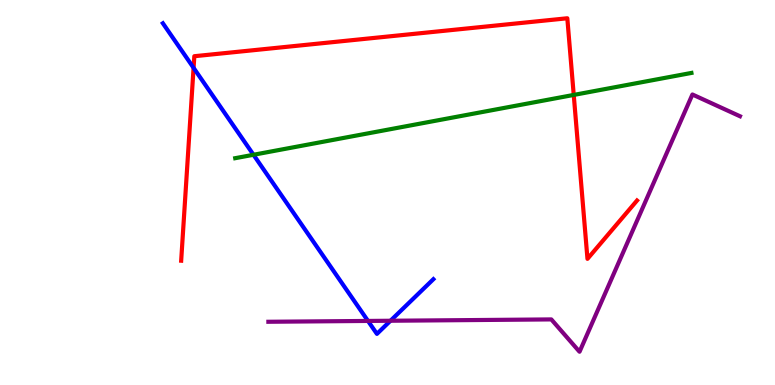[{'lines': ['blue', 'red'], 'intersections': [{'x': 2.5, 'y': 8.24}]}, {'lines': ['green', 'red'], 'intersections': [{'x': 7.4, 'y': 7.53}]}, {'lines': ['purple', 'red'], 'intersections': []}, {'lines': ['blue', 'green'], 'intersections': [{'x': 3.27, 'y': 5.98}]}, {'lines': ['blue', 'purple'], 'intersections': [{'x': 4.75, 'y': 1.66}, {'x': 5.04, 'y': 1.67}]}, {'lines': ['green', 'purple'], 'intersections': []}]